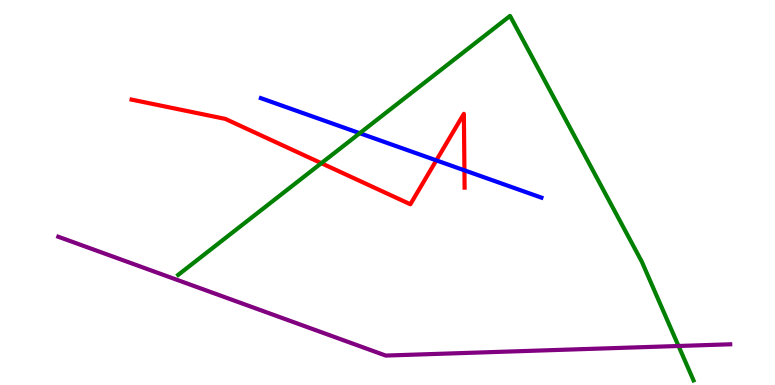[{'lines': ['blue', 'red'], 'intersections': [{'x': 5.63, 'y': 5.83}, {'x': 5.99, 'y': 5.58}]}, {'lines': ['green', 'red'], 'intersections': [{'x': 4.15, 'y': 5.76}]}, {'lines': ['purple', 'red'], 'intersections': []}, {'lines': ['blue', 'green'], 'intersections': [{'x': 4.64, 'y': 6.54}]}, {'lines': ['blue', 'purple'], 'intersections': []}, {'lines': ['green', 'purple'], 'intersections': [{'x': 8.76, 'y': 1.01}]}]